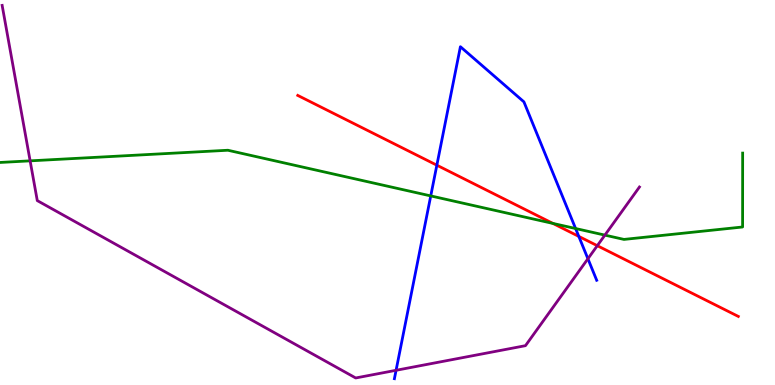[{'lines': ['blue', 'red'], 'intersections': [{'x': 5.64, 'y': 5.71}, {'x': 7.47, 'y': 3.86}]}, {'lines': ['green', 'red'], 'intersections': [{'x': 7.13, 'y': 4.2}]}, {'lines': ['purple', 'red'], 'intersections': [{'x': 7.71, 'y': 3.62}]}, {'lines': ['blue', 'green'], 'intersections': [{'x': 5.56, 'y': 4.91}, {'x': 7.43, 'y': 4.06}]}, {'lines': ['blue', 'purple'], 'intersections': [{'x': 5.11, 'y': 0.382}, {'x': 7.59, 'y': 3.28}]}, {'lines': ['green', 'purple'], 'intersections': [{'x': 0.389, 'y': 5.82}, {'x': 7.81, 'y': 3.89}]}]